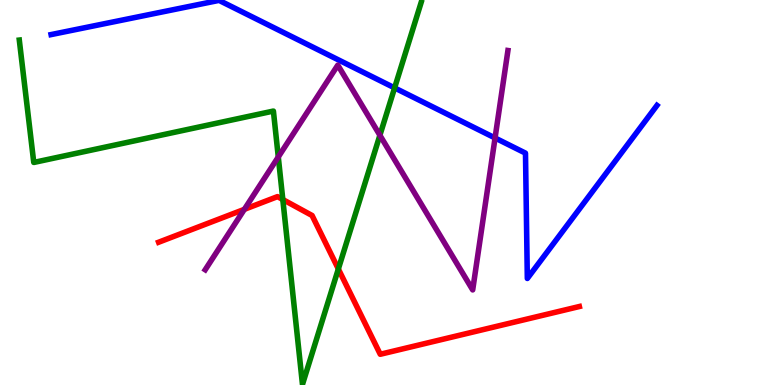[{'lines': ['blue', 'red'], 'intersections': []}, {'lines': ['green', 'red'], 'intersections': [{'x': 3.65, 'y': 4.82}, {'x': 4.37, 'y': 3.01}]}, {'lines': ['purple', 'red'], 'intersections': [{'x': 3.15, 'y': 4.56}]}, {'lines': ['blue', 'green'], 'intersections': [{'x': 5.09, 'y': 7.72}]}, {'lines': ['blue', 'purple'], 'intersections': [{'x': 6.39, 'y': 6.42}]}, {'lines': ['green', 'purple'], 'intersections': [{'x': 3.59, 'y': 5.92}, {'x': 4.9, 'y': 6.49}]}]